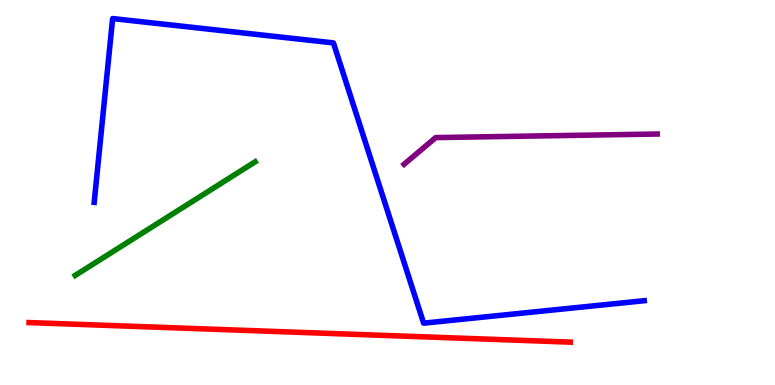[{'lines': ['blue', 'red'], 'intersections': []}, {'lines': ['green', 'red'], 'intersections': []}, {'lines': ['purple', 'red'], 'intersections': []}, {'lines': ['blue', 'green'], 'intersections': []}, {'lines': ['blue', 'purple'], 'intersections': []}, {'lines': ['green', 'purple'], 'intersections': []}]